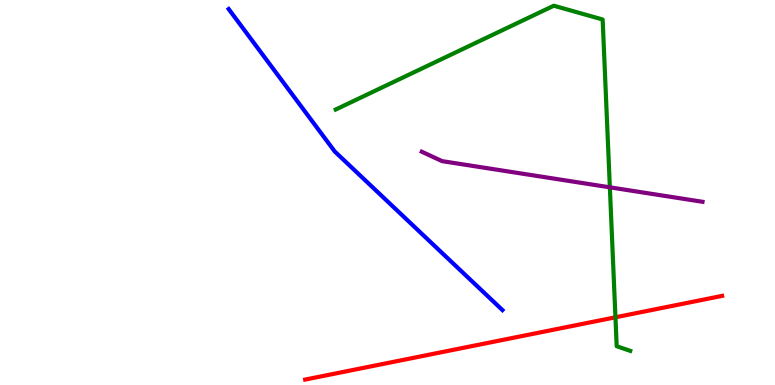[{'lines': ['blue', 'red'], 'intersections': []}, {'lines': ['green', 'red'], 'intersections': [{'x': 7.94, 'y': 1.76}]}, {'lines': ['purple', 'red'], 'intersections': []}, {'lines': ['blue', 'green'], 'intersections': []}, {'lines': ['blue', 'purple'], 'intersections': []}, {'lines': ['green', 'purple'], 'intersections': [{'x': 7.87, 'y': 5.13}]}]